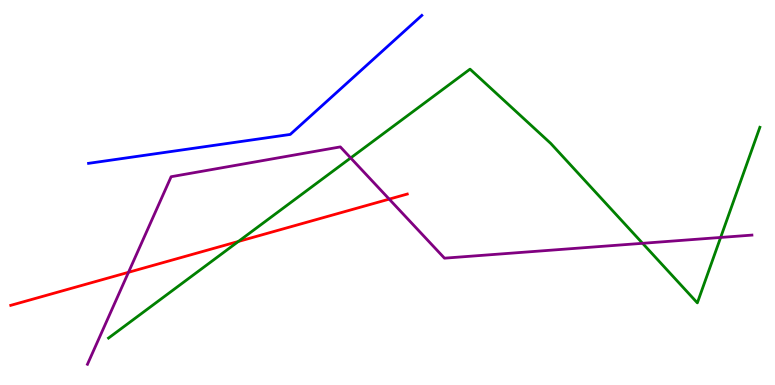[{'lines': ['blue', 'red'], 'intersections': []}, {'lines': ['green', 'red'], 'intersections': [{'x': 3.08, 'y': 3.73}]}, {'lines': ['purple', 'red'], 'intersections': [{'x': 1.66, 'y': 2.93}, {'x': 5.02, 'y': 4.83}]}, {'lines': ['blue', 'green'], 'intersections': []}, {'lines': ['blue', 'purple'], 'intersections': []}, {'lines': ['green', 'purple'], 'intersections': [{'x': 4.52, 'y': 5.9}, {'x': 8.29, 'y': 3.68}, {'x': 9.3, 'y': 3.83}]}]